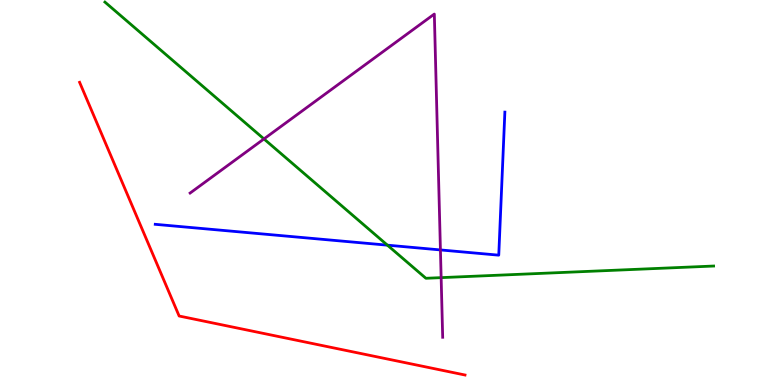[{'lines': ['blue', 'red'], 'intersections': []}, {'lines': ['green', 'red'], 'intersections': []}, {'lines': ['purple', 'red'], 'intersections': []}, {'lines': ['blue', 'green'], 'intersections': [{'x': 5.0, 'y': 3.63}]}, {'lines': ['blue', 'purple'], 'intersections': [{'x': 5.68, 'y': 3.51}]}, {'lines': ['green', 'purple'], 'intersections': [{'x': 3.41, 'y': 6.39}, {'x': 5.69, 'y': 2.79}]}]